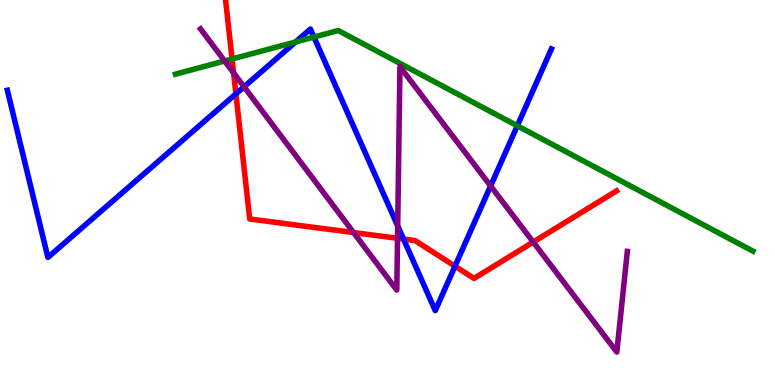[{'lines': ['blue', 'red'], 'intersections': [{'x': 3.04, 'y': 7.56}, {'x': 5.21, 'y': 3.79}, {'x': 5.87, 'y': 3.09}]}, {'lines': ['green', 'red'], 'intersections': [{'x': 2.99, 'y': 8.47}]}, {'lines': ['purple', 'red'], 'intersections': [{'x': 3.01, 'y': 8.11}, {'x': 4.56, 'y': 3.96}, {'x': 5.13, 'y': 3.81}, {'x': 6.88, 'y': 3.71}]}, {'lines': ['blue', 'green'], 'intersections': [{'x': 3.81, 'y': 8.91}, {'x': 4.05, 'y': 9.04}, {'x': 6.68, 'y': 6.73}]}, {'lines': ['blue', 'purple'], 'intersections': [{'x': 3.15, 'y': 7.75}, {'x': 5.13, 'y': 4.13}, {'x': 6.33, 'y': 5.17}]}, {'lines': ['green', 'purple'], 'intersections': [{'x': 2.9, 'y': 8.42}]}]